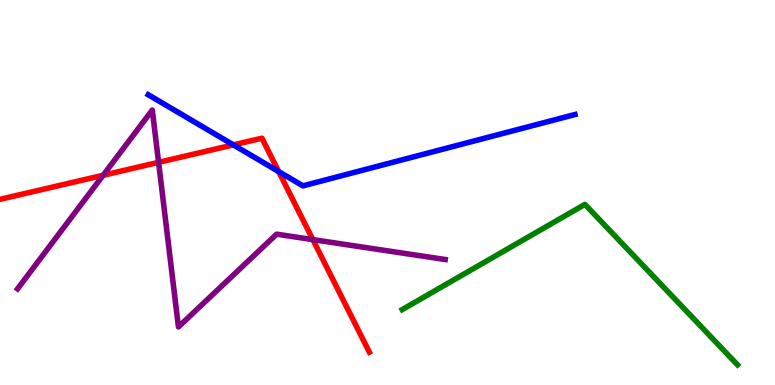[{'lines': ['blue', 'red'], 'intersections': [{'x': 3.01, 'y': 6.24}, {'x': 3.6, 'y': 5.54}]}, {'lines': ['green', 'red'], 'intersections': []}, {'lines': ['purple', 'red'], 'intersections': [{'x': 1.33, 'y': 5.45}, {'x': 2.05, 'y': 5.78}, {'x': 4.04, 'y': 3.78}]}, {'lines': ['blue', 'green'], 'intersections': []}, {'lines': ['blue', 'purple'], 'intersections': []}, {'lines': ['green', 'purple'], 'intersections': []}]